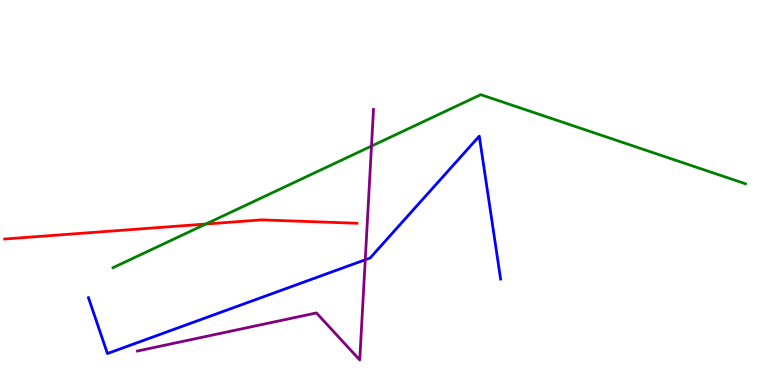[{'lines': ['blue', 'red'], 'intersections': []}, {'lines': ['green', 'red'], 'intersections': [{'x': 2.66, 'y': 4.18}]}, {'lines': ['purple', 'red'], 'intersections': []}, {'lines': ['blue', 'green'], 'intersections': []}, {'lines': ['blue', 'purple'], 'intersections': [{'x': 4.71, 'y': 3.25}]}, {'lines': ['green', 'purple'], 'intersections': [{'x': 4.79, 'y': 6.21}]}]